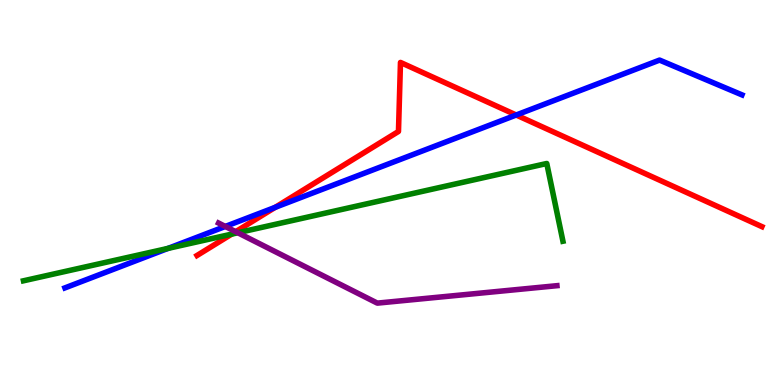[{'lines': ['blue', 'red'], 'intersections': [{'x': 3.55, 'y': 4.62}, {'x': 6.66, 'y': 7.01}]}, {'lines': ['green', 'red'], 'intersections': [{'x': 2.99, 'y': 3.92}]}, {'lines': ['purple', 'red'], 'intersections': [{'x': 3.04, 'y': 3.98}]}, {'lines': ['blue', 'green'], 'intersections': [{'x': 2.17, 'y': 3.55}]}, {'lines': ['blue', 'purple'], 'intersections': [{'x': 2.91, 'y': 4.12}]}, {'lines': ['green', 'purple'], 'intersections': [{'x': 3.07, 'y': 3.95}]}]